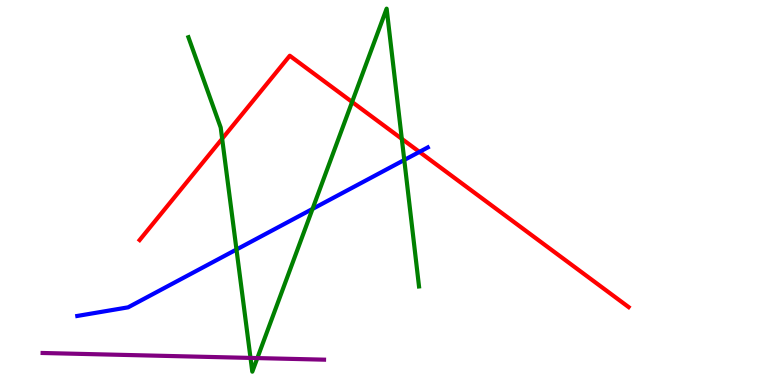[{'lines': ['blue', 'red'], 'intersections': [{'x': 5.41, 'y': 6.05}]}, {'lines': ['green', 'red'], 'intersections': [{'x': 2.87, 'y': 6.4}, {'x': 4.54, 'y': 7.35}, {'x': 5.18, 'y': 6.39}]}, {'lines': ['purple', 'red'], 'intersections': []}, {'lines': ['blue', 'green'], 'intersections': [{'x': 3.05, 'y': 3.52}, {'x': 4.03, 'y': 4.57}, {'x': 5.22, 'y': 5.84}]}, {'lines': ['blue', 'purple'], 'intersections': []}, {'lines': ['green', 'purple'], 'intersections': [{'x': 3.23, 'y': 0.703}, {'x': 3.32, 'y': 0.699}]}]